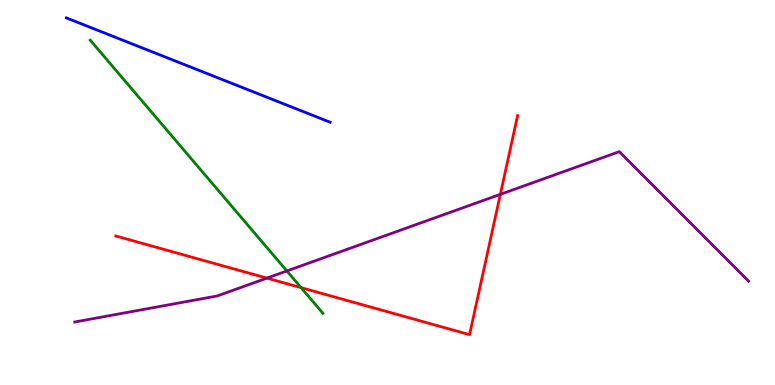[{'lines': ['blue', 'red'], 'intersections': []}, {'lines': ['green', 'red'], 'intersections': [{'x': 3.88, 'y': 2.53}]}, {'lines': ['purple', 'red'], 'intersections': [{'x': 3.44, 'y': 2.78}, {'x': 6.46, 'y': 4.95}]}, {'lines': ['blue', 'green'], 'intersections': []}, {'lines': ['blue', 'purple'], 'intersections': []}, {'lines': ['green', 'purple'], 'intersections': [{'x': 3.7, 'y': 2.96}]}]